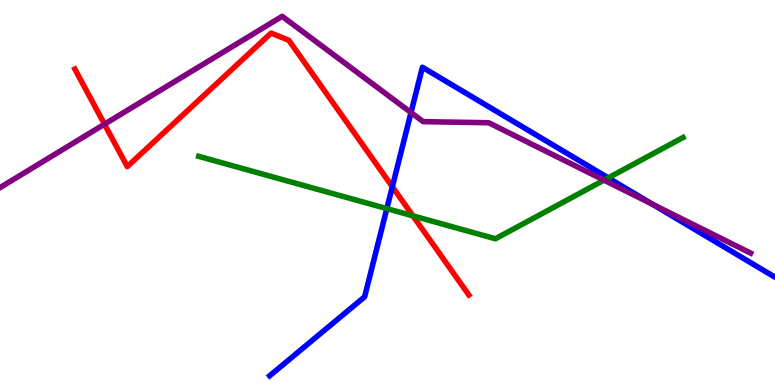[{'lines': ['blue', 'red'], 'intersections': [{'x': 5.06, 'y': 5.15}]}, {'lines': ['green', 'red'], 'intersections': [{'x': 5.33, 'y': 4.39}]}, {'lines': ['purple', 'red'], 'intersections': [{'x': 1.35, 'y': 6.77}]}, {'lines': ['blue', 'green'], 'intersections': [{'x': 4.99, 'y': 4.58}, {'x': 7.85, 'y': 5.38}]}, {'lines': ['blue', 'purple'], 'intersections': [{'x': 5.3, 'y': 7.08}, {'x': 8.42, 'y': 4.69}]}, {'lines': ['green', 'purple'], 'intersections': [{'x': 7.79, 'y': 5.32}]}]